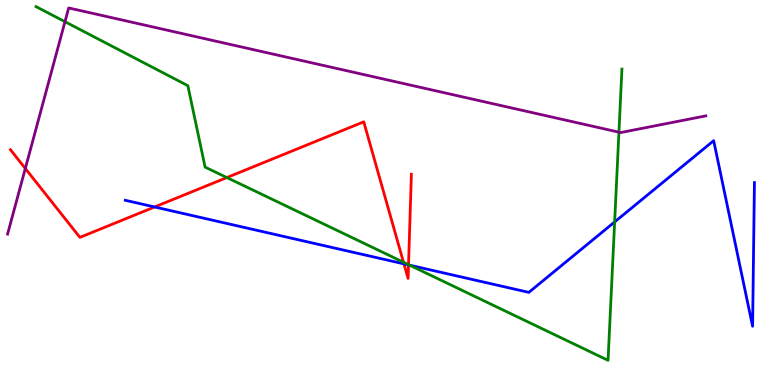[{'lines': ['blue', 'red'], 'intersections': [{'x': 1.99, 'y': 4.62}, {'x': 5.21, 'y': 3.15}, {'x': 5.27, 'y': 3.12}]}, {'lines': ['green', 'red'], 'intersections': [{'x': 2.93, 'y': 5.39}, {'x': 5.21, 'y': 3.19}, {'x': 5.27, 'y': 3.13}]}, {'lines': ['purple', 'red'], 'intersections': [{'x': 0.327, 'y': 5.62}]}, {'lines': ['blue', 'green'], 'intersections': [{'x': 5.28, 'y': 3.11}, {'x': 7.93, 'y': 4.24}]}, {'lines': ['blue', 'purple'], 'intersections': []}, {'lines': ['green', 'purple'], 'intersections': [{'x': 0.838, 'y': 9.44}, {'x': 7.99, 'y': 6.57}]}]